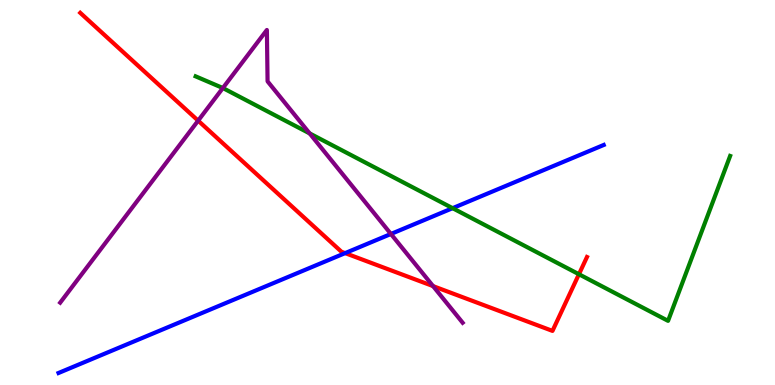[{'lines': ['blue', 'red'], 'intersections': [{'x': 4.45, 'y': 3.43}]}, {'lines': ['green', 'red'], 'intersections': [{'x': 7.47, 'y': 2.88}]}, {'lines': ['purple', 'red'], 'intersections': [{'x': 2.56, 'y': 6.87}, {'x': 5.59, 'y': 2.57}]}, {'lines': ['blue', 'green'], 'intersections': [{'x': 5.84, 'y': 4.59}]}, {'lines': ['blue', 'purple'], 'intersections': [{'x': 5.04, 'y': 3.92}]}, {'lines': ['green', 'purple'], 'intersections': [{'x': 2.88, 'y': 7.71}, {'x': 4.0, 'y': 6.53}]}]